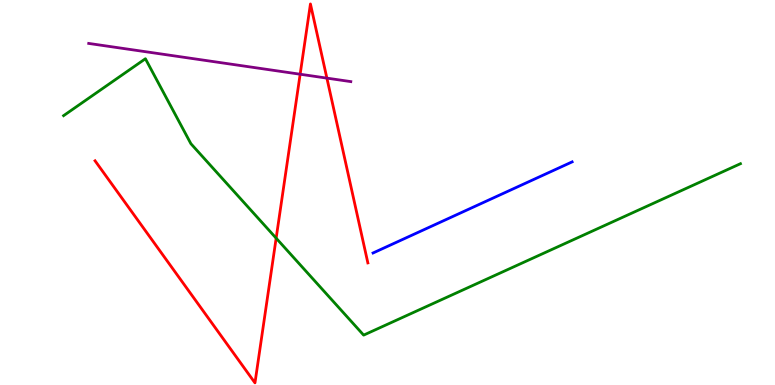[{'lines': ['blue', 'red'], 'intersections': []}, {'lines': ['green', 'red'], 'intersections': [{'x': 3.56, 'y': 3.81}]}, {'lines': ['purple', 'red'], 'intersections': [{'x': 3.87, 'y': 8.07}, {'x': 4.22, 'y': 7.97}]}, {'lines': ['blue', 'green'], 'intersections': []}, {'lines': ['blue', 'purple'], 'intersections': []}, {'lines': ['green', 'purple'], 'intersections': []}]